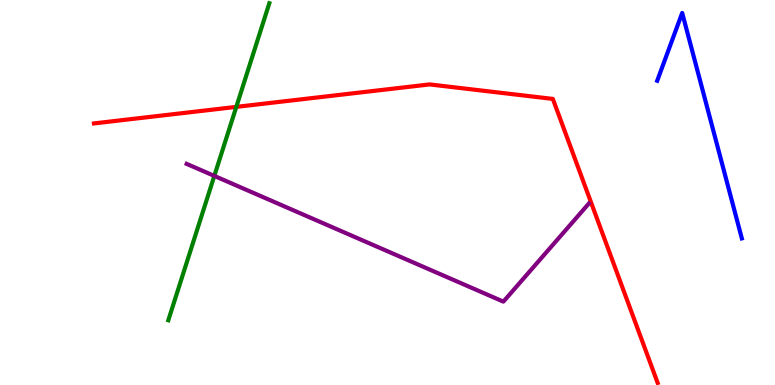[{'lines': ['blue', 'red'], 'intersections': []}, {'lines': ['green', 'red'], 'intersections': [{'x': 3.05, 'y': 7.22}]}, {'lines': ['purple', 'red'], 'intersections': []}, {'lines': ['blue', 'green'], 'intersections': []}, {'lines': ['blue', 'purple'], 'intersections': []}, {'lines': ['green', 'purple'], 'intersections': [{'x': 2.77, 'y': 5.43}]}]